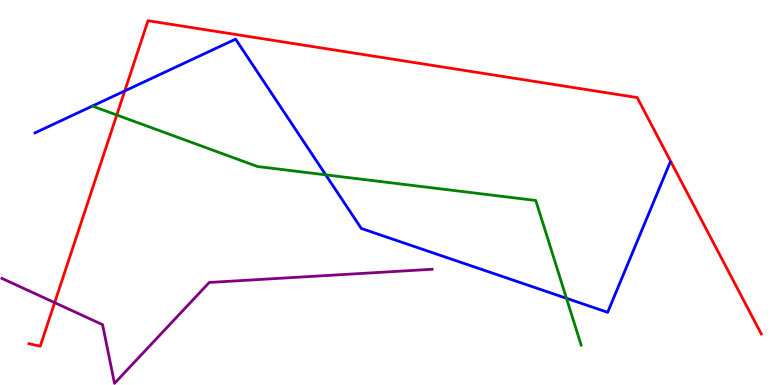[{'lines': ['blue', 'red'], 'intersections': [{'x': 1.61, 'y': 7.64}]}, {'lines': ['green', 'red'], 'intersections': [{'x': 1.51, 'y': 7.01}]}, {'lines': ['purple', 'red'], 'intersections': [{'x': 0.705, 'y': 2.14}]}, {'lines': ['blue', 'green'], 'intersections': [{'x': 4.2, 'y': 5.46}, {'x': 7.31, 'y': 2.25}]}, {'lines': ['blue', 'purple'], 'intersections': []}, {'lines': ['green', 'purple'], 'intersections': []}]